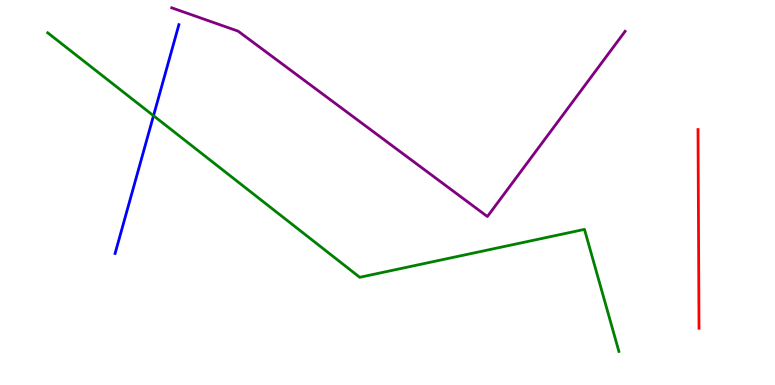[{'lines': ['blue', 'red'], 'intersections': []}, {'lines': ['green', 'red'], 'intersections': []}, {'lines': ['purple', 'red'], 'intersections': []}, {'lines': ['blue', 'green'], 'intersections': [{'x': 1.98, 'y': 6.99}]}, {'lines': ['blue', 'purple'], 'intersections': []}, {'lines': ['green', 'purple'], 'intersections': []}]